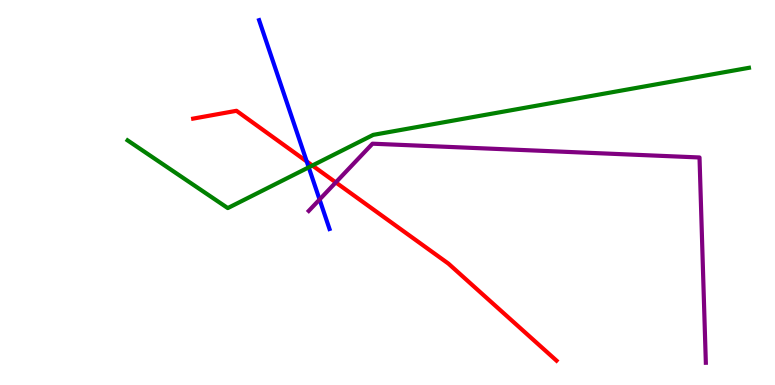[{'lines': ['blue', 'red'], 'intersections': [{'x': 3.96, 'y': 5.81}]}, {'lines': ['green', 'red'], 'intersections': [{'x': 4.03, 'y': 5.7}]}, {'lines': ['purple', 'red'], 'intersections': [{'x': 4.33, 'y': 5.26}]}, {'lines': ['blue', 'green'], 'intersections': [{'x': 3.98, 'y': 5.65}]}, {'lines': ['blue', 'purple'], 'intersections': [{'x': 4.12, 'y': 4.82}]}, {'lines': ['green', 'purple'], 'intersections': []}]